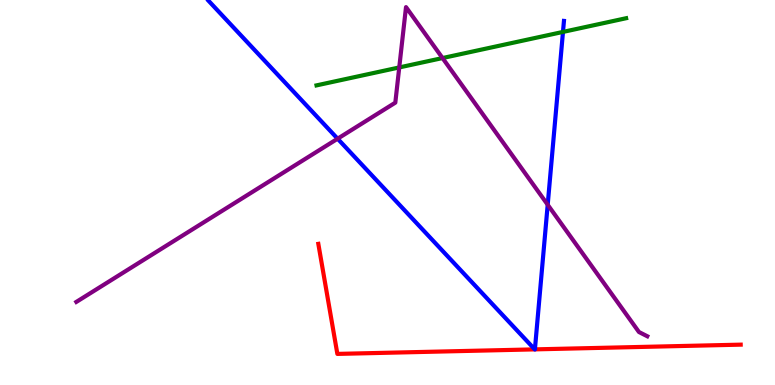[{'lines': ['blue', 'red'], 'intersections': [{'x': 6.9, 'y': 0.925}, {'x': 6.9, 'y': 0.925}]}, {'lines': ['green', 'red'], 'intersections': []}, {'lines': ['purple', 'red'], 'intersections': []}, {'lines': ['blue', 'green'], 'intersections': [{'x': 7.26, 'y': 9.17}]}, {'lines': ['blue', 'purple'], 'intersections': [{'x': 4.36, 'y': 6.4}, {'x': 7.07, 'y': 4.68}]}, {'lines': ['green', 'purple'], 'intersections': [{'x': 5.15, 'y': 8.25}, {'x': 5.71, 'y': 8.49}]}]